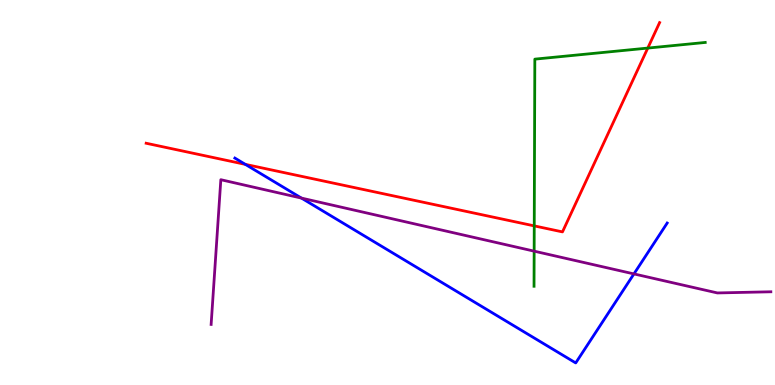[{'lines': ['blue', 'red'], 'intersections': [{'x': 3.17, 'y': 5.73}]}, {'lines': ['green', 'red'], 'intersections': [{'x': 6.89, 'y': 4.13}, {'x': 8.36, 'y': 8.75}]}, {'lines': ['purple', 'red'], 'intersections': []}, {'lines': ['blue', 'green'], 'intersections': []}, {'lines': ['blue', 'purple'], 'intersections': [{'x': 3.89, 'y': 4.85}, {'x': 8.18, 'y': 2.89}]}, {'lines': ['green', 'purple'], 'intersections': [{'x': 6.89, 'y': 3.48}]}]